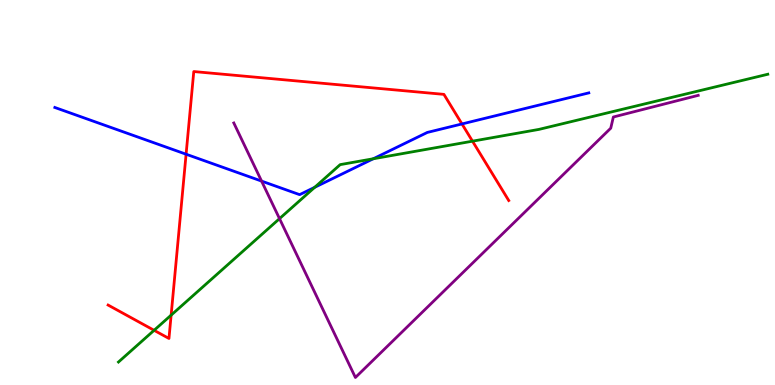[{'lines': ['blue', 'red'], 'intersections': [{'x': 2.4, 'y': 5.99}, {'x': 5.96, 'y': 6.78}]}, {'lines': ['green', 'red'], 'intersections': [{'x': 1.99, 'y': 1.42}, {'x': 2.21, 'y': 1.81}, {'x': 6.1, 'y': 6.33}]}, {'lines': ['purple', 'red'], 'intersections': []}, {'lines': ['blue', 'green'], 'intersections': [{'x': 4.06, 'y': 5.13}, {'x': 4.82, 'y': 5.88}]}, {'lines': ['blue', 'purple'], 'intersections': [{'x': 3.38, 'y': 5.3}]}, {'lines': ['green', 'purple'], 'intersections': [{'x': 3.61, 'y': 4.32}]}]